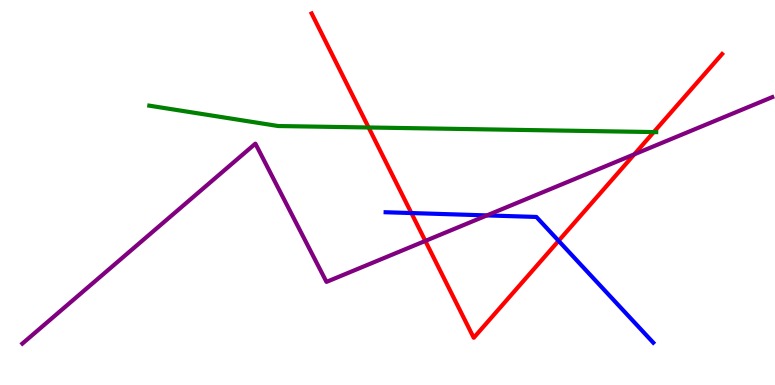[{'lines': ['blue', 'red'], 'intersections': [{'x': 5.31, 'y': 4.47}, {'x': 7.21, 'y': 3.74}]}, {'lines': ['green', 'red'], 'intersections': [{'x': 4.76, 'y': 6.69}, {'x': 8.44, 'y': 6.57}]}, {'lines': ['purple', 'red'], 'intersections': [{'x': 5.49, 'y': 3.74}, {'x': 8.18, 'y': 5.99}]}, {'lines': ['blue', 'green'], 'intersections': []}, {'lines': ['blue', 'purple'], 'intersections': [{'x': 6.28, 'y': 4.4}]}, {'lines': ['green', 'purple'], 'intersections': []}]